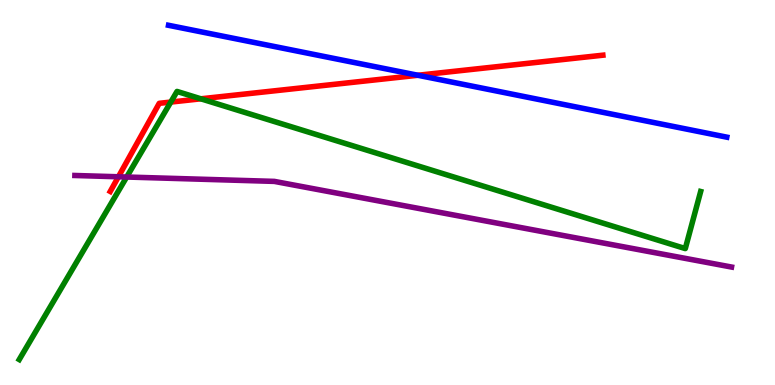[{'lines': ['blue', 'red'], 'intersections': [{'x': 5.39, 'y': 8.05}]}, {'lines': ['green', 'red'], 'intersections': [{'x': 2.2, 'y': 7.35}, {'x': 2.59, 'y': 7.43}]}, {'lines': ['purple', 'red'], 'intersections': [{'x': 1.53, 'y': 5.41}]}, {'lines': ['blue', 'green'], 'intersections': []}, {'lines': ['blue', 'purple'], 'intersections': []}, {'lines': ['green', 'purple'], 'intersections': [{'x': 1.63, 'y': 5.4}]}]